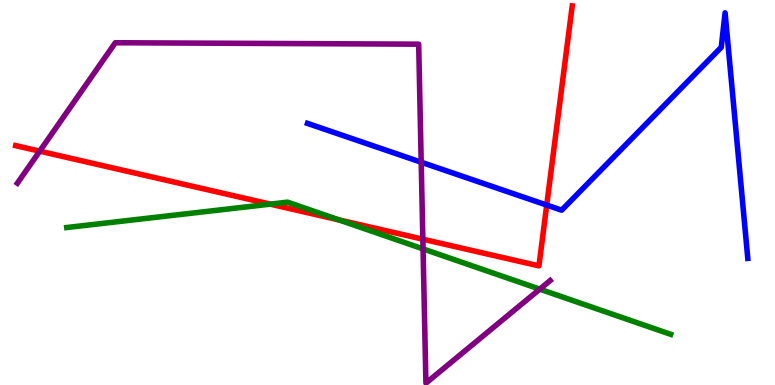[{'lines': ['blue', 'red'], 'intersections': [{'x': 7.05, 'y': 4.67}]}, {'lines': ['green', 'red'], 'intersections': [{'x': 3.49, 'y': 4.7}, {'x': 4.38, 'y': 4.29}]}, {'lines': ['purple', 'red'], 'intersections': [{'x': 0.512, 'y': 6.07}, {'x': 5.46, 'y': 3.79}]}, {'lines': ['blue', 'green'], 'intersections': []}, {'lines': ['blue', 'purple'], 'intersections': [{'x': 5.43, 'y': 5.79}]}, {'lines': ['green', 'purple'], 'intersections': [{'x': 5.46, 'y': 3.53}, {'x': 6.96, 'y': 2.49}]}]